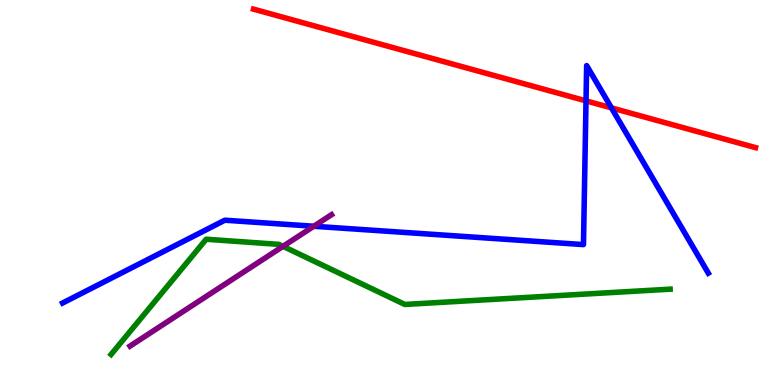[{'lines': ['blue', 'red'], 'intersections': [{'x': 7.56, 'y': 7.38}, {'x': 7.89, 'y': 7.2}]}, {'lines': ['green', 'red'], 'intersections': []}, {'lines': ['purple', 'red'], 'intersections': []}, {'lines': ['blue', 'green'], 'intersections': []}, {'lines': ['blue', 'purple'], 'intersections': [{'x': 4.05, 'y': 4.12}]}, {'lines': ['green', 'purple'], 'intersections': [{'x': 3.65, 'y': 3.6}]}]